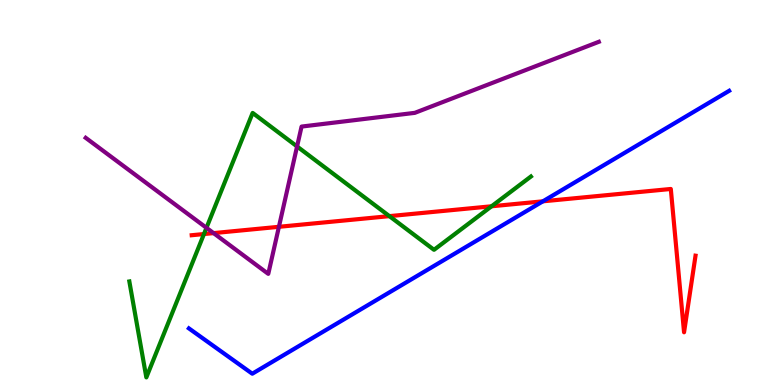[{'lines': ['blue', 'red'], 'intersections': [{'x': 7.01, 'y': 4.77}]}, {'lines': ['green', 'red'], 'intersections': [{'x': 2.63, 'y': 3.92}, {'x': 5.02, 'y': 4.39}, {'x': 6.34, 'y': 4.64}]}, {'lines': ['purple', 'red'], 'intersections': [{'x': 2.76, 'y': 3.95}, {'x': 3.6, 'y': 4.11}]}, {'lines': ['blue', 'green'], 'intersections': []}, {'lines': ['blue', 'purple'], 'intersections': []}, {'lines': ['green', 'purple'], 'intersections': [{'x': 2.66, 'y': 4.08}, {'x': 3.83, 'y': 6.2}]}]